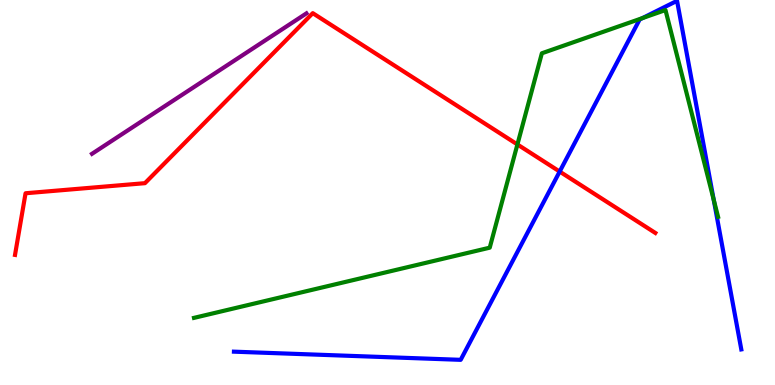[{'lines': ['blue', 'red'], 'intersections': [{'x': 7.22, 'y': 5.54}]}, {'lines': ['green', 'red'], 'intersections': [{'x': 6.68, 'y': 6.25}]}, {'lines': ['purple', 'red'], 'intersections': []}, {'lines': ['blue', 'green'], 'intersections': [{'x': 8.29, 'y': 9.53}, {'x': 9.21, 'y': 4.81}]}, {'lines': ['blue', 'purple'], 'intersections': []}, {'lines': ['green', 'purple'], 'intersections': []}]